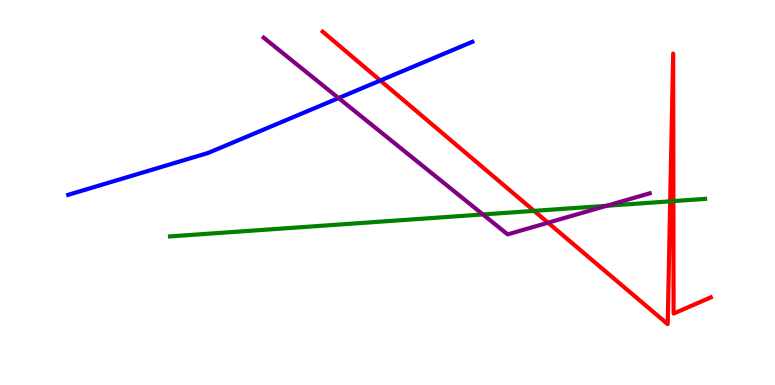[{'lines': ['blue', 'red'], 'intersections': [{'x': 4.91, 'y': 7.91}]}, {'lines': ['green', 'red'], 'intersections': [{'x': 6.89, 'y': 4.52}, {'x': 8.65, 'y': 4.77}, {'x': 8.69, 'y': 4.78}]}, {'lines': ['purple', 'red'], 'intersections': [{'x': 7.07, 'y': 4.22}]}, {'lines': ['blue', 'green'], 'intersections': []}, {'lines': ['blue', 'purple'], 'intersections': [{'x': 4.37, 'y': 7.45}]}, {'lines': ['green', 'purple'], 'intersections': [{'x': 6.23, 'y': 4.43}, {'x': 7.83, 'y': 4.65}]}]